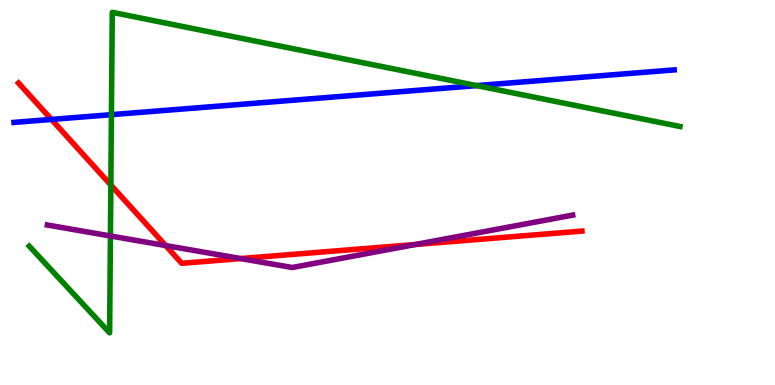[{'lines': ['blue', 'red'], 'intersections': [{'x': 0.664, 'y': 6.9}]}, {'lines': ['green', 'red'], 'intersections': [{'x': 1.43, 'y': 5.19}]}, {'lines': ['purple', 'red'], 'intersections': [{'x': 2.14, 'y': 3.62}, {'x': 3.11, 'y': 3.28}, {'x': 5.36, 'y': 3.65}]}, {'lines': ['blue', 'green'], 'intersections': [{'x': 1.44, 'y': 7.02}, {'x': 6.15, 'y': 7.78}]}, {'lines': ['blue', 'purple'], 'intersections': []}, {'lines': ['green', 'purple'], 'intersections': [{'x': 1.42, 'y': 3.87}]}]